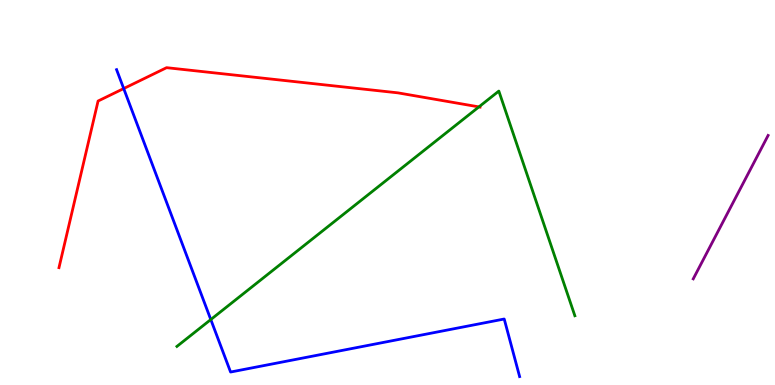[{'lines': ['blue', 'red'], 'intersections': [{'x': 1.6, 'y': 7.7}]}, {'lines': ['green', 'red'], 'intersections': [{'x': 6.18, 'y': 7.22}]}, {'lines': ['purple', 'red'], 'intersections': []}, {'lines': ['blue', 'green'], 'intersections': [{'x': 2.72, 'y': 1.7}]}, {'lines': ['blue', 'purple'], 'intersections': []}, {'lines': ['green', 'purple'], 'intersections': []}]